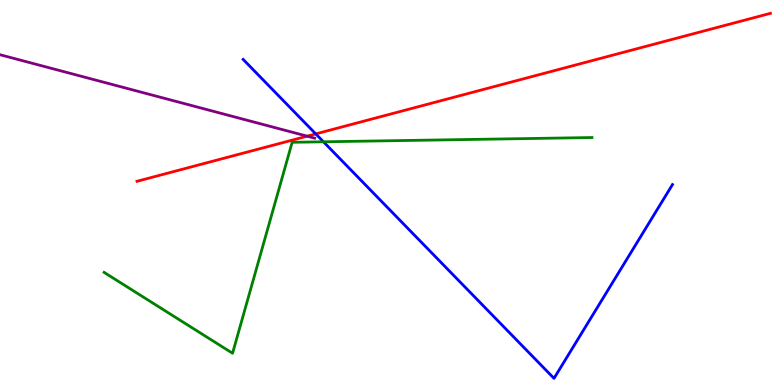[{'lines': ['blue', 'red'], 'intersections': [{'x': 4.07, 'y': 6.52}]}, {'lines': ['green', 'red'], 'intersections': []}, {'lines': ['purple', 'red'], 'intersections': [{'x': 3.96, 'y': 6.46}]}, {'lines': ['blue', 'green'], 'intersections': [{'x': 4.17, 'y': 6.32}]}, {'lines': ['blue', 'purple'], 'intersections': []}, {'lines': ['green', 'purple'], 'intersections': []}]